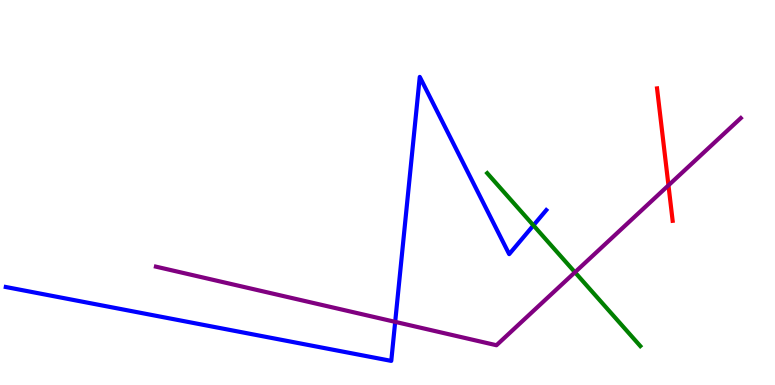[{'lines': ['blue', 'red'], 'intersections': []}, {'lines': ['green', 'red'], 'intersections': []}, {'lines': ['purple', 'red'], 'intersections': [{'x': 8.63, 'y': 5.19}]}, {'lines': ['blue', 'green'], 'intersections': [{'x': 6.88, 'y': 4.15}]}, {'lines': ['blue', 'purple'], 'intersections': [{'x': 5.1, 'y': 1.64}]}, {'lines': ['green', 'purple'], 'intersections': [{'x': 7.42, 'y': 2.93}]}]